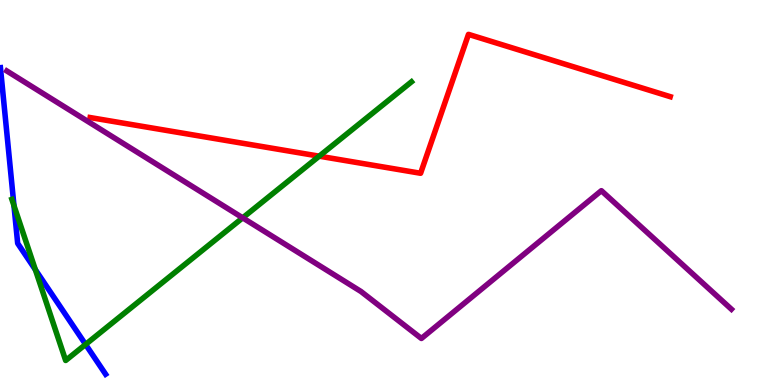[{'lines': ['blue', 'red'], 'intersections': []}, {'lines': ['green', 'red'], 'intersections': [{'x': 4.12, 'y': 5.94}]}, {'lines': ['purple', 'red'], 'intersections': []}, {'lines': ['blue', 'green'], 'intersections': [{'x': 0.18, 'y': 4.66}, {'x': 0.456, 'y': 3.0}, {'x': 1.1, 'y': 1.05}]}, {'lines': ['blue', 'purple'], 'intersections': []}, {'lines': ['green', 'purple'], 'intersections': [{'x': 3.13, 'y': 4.34}]}]